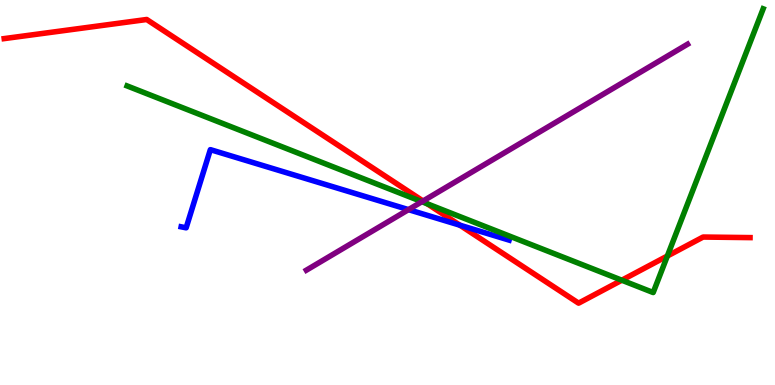[{'lines': ['blue', 'red'], 'intersections': [{'x': 5.93, 'y': 4.15}]}, {'lines': ['green', 'red'], 'intersections': [{'x': 5.51, 'y': 4.7}, {'x': 8.02, 'y': 2.72}, {'x': 8.61, 'y': 3.35}]}, {'lines': ['purple', 'red'], 'intersections': [{'x': 5.46, 'y': 4.78}]}, {'lines': ['blue', 'green'], 'intersections': []}, {'lines': ['blue', 'purple'], 'intersections': [{'x': 5.27, 'y': 4.56}]}, {'lines': ['green', 'purple'], 'intersections': [{'x': 5.44, 'y': 4.76}]}]